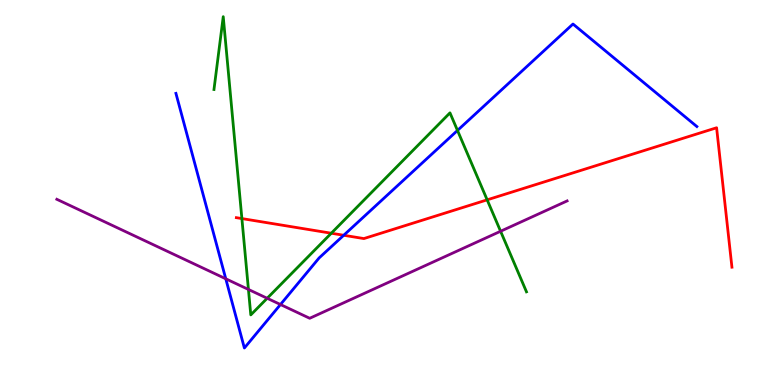[{'lines': ['blue', 'red'], 'intersections': [{'x': 4.44, 'y': 3.89}]}, {'lines': ['green', 'red'], 'intersections': [{'x': 3.12, 'y': 4.32}, {'x': 4.27, 'y': 3.94}, {'x': 6.29, 'y': 4.81}]}, {'lines': ['purple', 'red'], 'intersections': []}, {'lines': ['blue', 'green'], 'intersections': [{'x': 5.9, 'y': 6.61}]}, {'lines': ['blue', 'purple'], 'intersections': [{'x': 2.91, 'y': 2.76}, {'x': 3.62, 'y': 2.09}]}, {'lines': ['green', 'purple'], 'intersections': [{'x': 3.21, 'y': 2.48}, {'x': 3.45, 'y': 2.25}, {'x': 6.46, 'y': 3.99}]}]